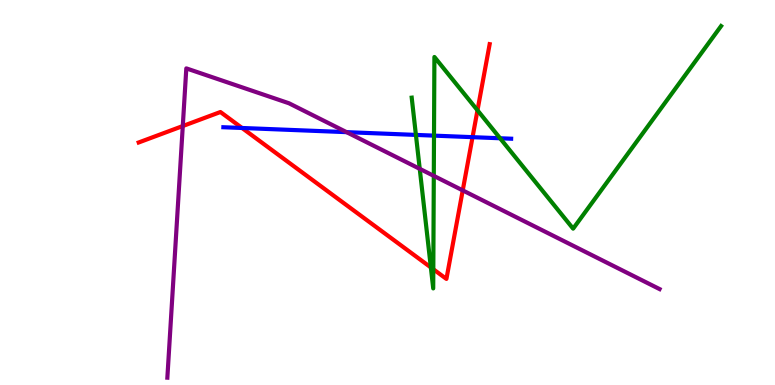[{'lines': ['blue', 'red'], 'intersections': [{'x': 3.12, 'y': 6.68}, {'x': 6.1, 'y': 6.44}]}, {'lines': ['green', 'red'], 'intersections': [{'x': 5.56, 'y': 3.05}, {'x': 5.59, 'y': 3.01}, {'x': 6.16, 'y': 7.14}]}, {'lines': ['purple', 'red'], 'intersections': [{'x': 2.36, 'y': 6.73}, {'x': 5.97, 'y': 5.05}]}, {'lines': ['blue', 'green'], 'intersections': [{'x': 5.37, 'y': 6.5}, {'x': 5.6, 'y': 6.48}, {'x': 6.45, 'y': 6.41}]}, {'lines': ['blue', 'purple'], 'intersections': [{'x': 4.47, 'y': 6.57}]}, {'lines': ['green', 'purple'], 'intersections': [{'x': 5.42, 'y': 5.61}, {'x': 5.6, 'y': 5.43}]}]